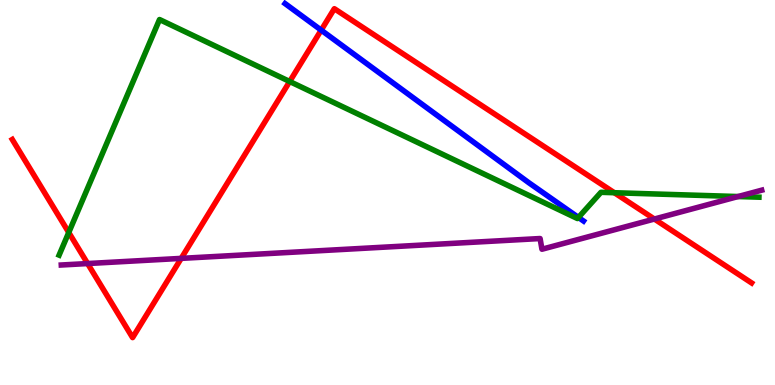[{'lines': ['blue', 'red'], 'intersections': [{'x': 4.14, 'y': 9.22}]}, {'lines': ['green', 'red'], 'intersections': [{'x': 0.887, 'y': 3.96}, {'x': 3.74, 'y': 7.88}, {'x': 7.93, 'y': 4.99}]}, {'lines': ['purple', 'red'], 'intersections': [{'x': 1.13, 'y': 3.15}, {'x': 2.34, 'y': 3.29}, {'x': 8.44, 'y': 4.31}]}, {'lines': ['blue', 'green'], 'intersections': [{'x': 7.46, 'y': 4.35}]}, {'lines': ['blue', 'purple'], 'intersections': []}, {'lines': ['green', 'purple'], 'intersections': [{'x': 9.52, 'y': 4.9}]}]